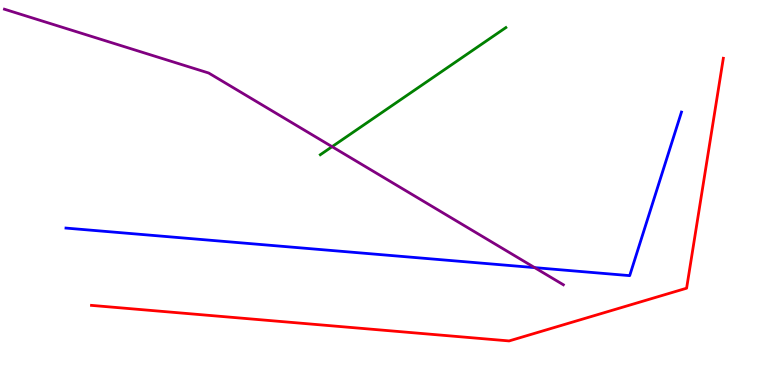[{'lines': ['blue', 'red'], 'intersections': []}, {'lines': ['green', 'red'], 'intersections': []}, {'lines': ['purple', 'red'], 'intersections': []}, {'lines': ['blue', 'green'], 'intersections': []}, {'lines': ['blue', 'purple'], 'intersections': [{'x': 6.9, 'y': 3.05}]}, {'lines': ['green', 'purple'], 'intersections': [{'x': 4.28, 'y': 6.19}]}]